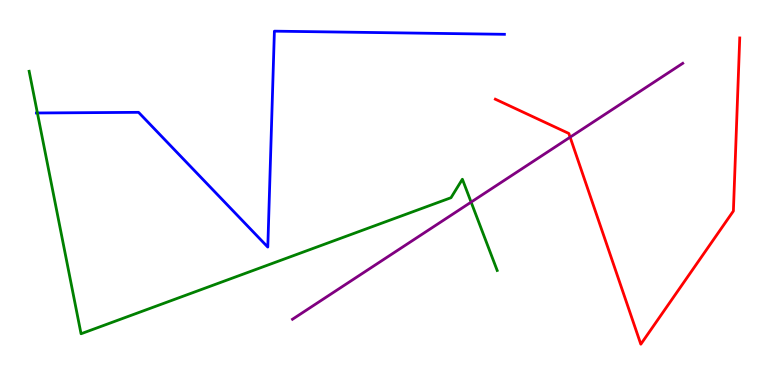[{'lines': ['blue', 'red'], 'intersections': []}, {'lines': ['green', 'red'], 'intersections': []}, {'lines': ['purple', 'red'], 'intersections': [{'x': 7.36, 'y': 6.44}]}, {'lines': ['blue', 'green'], 'intersections': [{'x': 0.483, 'y': 7.07}]}, {'lines': ['blue', 'purple'], 'intersections': []}, {'lines': ['green', 'purple'], 'intersections': [{'x': 6.08, 'y': 4.75}]}]